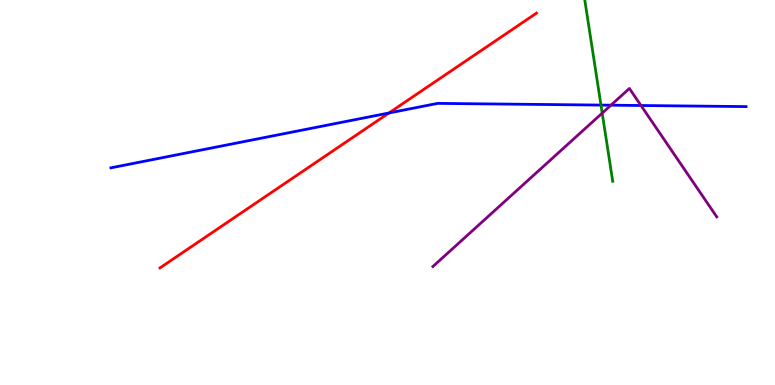[{'lines': ['blue', 'red'], 'intersections': [{'x': 5.02, 'y': 7.07}]}, {'lines': ['green', 'red'], 'intersections': []}, {'lines': ['purple', 'red'], 'intersections': []}, {'lines': ['blue', 'green'], 'intersections': [{'x': 7.75, 'y': 7.27}]}, {'lines': ['blue', 'purple'], 'intersections': [{'x': 7.88, 'y': 7.27}, {'x': 8.27, 'y': 7.26}]}, {'lines': ['green', 'purple'], 'intersections': [{'x': 7.77, 'y': 7.06}]}]